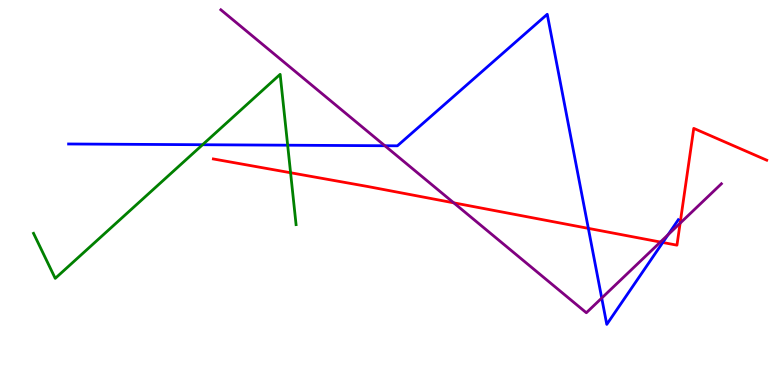[{'lines': ['blue', 'red'], 'intersections': [{'x': 7.59, 'y': 4.07}, {'x': 8.55, 'y': 3.7}]}, {'lines': ['green', 'red'], 'intersections': [{'x': 3.75, 'y': 5.51}]}, {'lines': ['purple', 'red'], 'intersections': [{'x': 5.85, 'y': 4.73}, {'x': 8.52, 'y': 3.71}, {'x': 8.78, 'y': 4.2}]}, {'lines': ['blue', 'green'], 'intersections': [{'x': 2.61, 'y': 6.24}, {'x': 3.71, 'y': 6.23}]}, {'lines': ['blue', 'purple'], 'intersections': [{'x': 4.97, 'y': 6.21}, {'x': 7.76, 'y': 2.26}, {'x': 8.62, 'y': 3.9}]}, {'lines': ['green', 'purple'], 'intersections': []}]